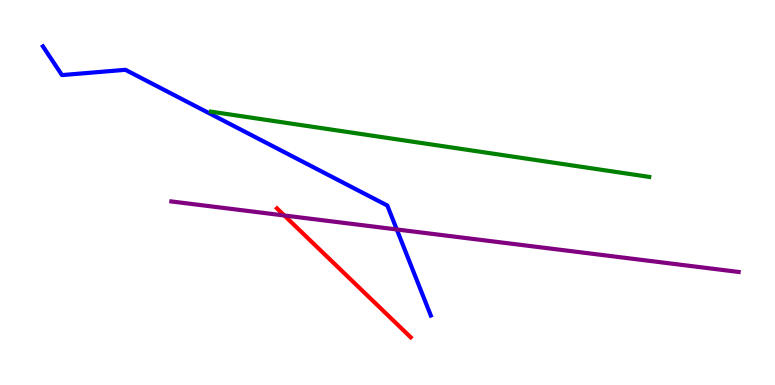[{'lines': ['blue', 'red'], 'intersections': []}, {'lines': ['green', 'red'], 'intersections': []}, {'lines': ['purple', 'red'], 'intersections': [{'x': 3.67, 'y': 4.4}]}, {'lines': ['blue', 'green'], 'intersections': []}, {'lines': ['blue', 'purple'], 'intersections': [{'x': 5.12, 'y': 4.04}]}, {'lines': ['green', 'purple'], 'intersections': []}]